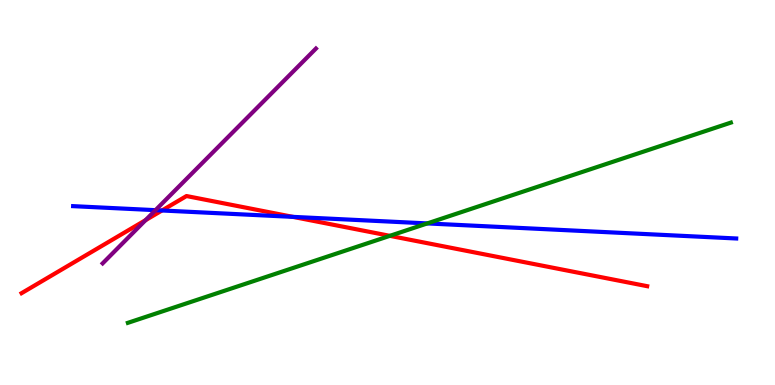[{'lines': ['blue', 'red'], 'intersections': [{'x': 2.09, 'y': 4.53}, {'x': 3.78, 'y': 4.37}]}, {'lines': ['green', 'red'], 'intersections': [{'x': 5.03, 'y': 3.87}]}, {'lines': ['purple', 'red'], 'intersections': [{'x': 1.88, 'y': 4.28}]}, {'lines': ['blue', 'green'], 'intersections': [{'x': 5.51, 'y': 4.2}]}, {'lines': ['blue', 'purple'], 'intersections': [{'x': 2.01, 'y': 4.54}]}, {'lines': ['green', 'purple'], 'intersections': []}]